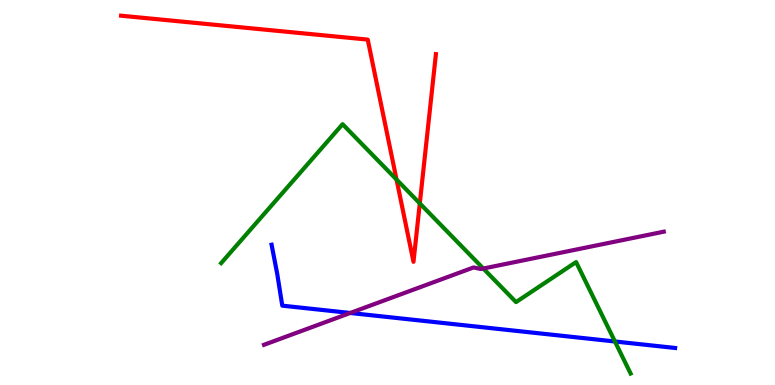[{'lines': ['blue', 'red'], 'intersections': []}, {'lines': ['green', 'red'], 'intersections': [{'x': 5.12, 'y': 5.34}, {'x': 5.42, 'y': 4.72}]}, {'lines': ['purple', 'red'], 'intersections': []}, {'lines': ['blue', 'green'], 'intersections': [{'x': 7.93, 'y': 1.13}]}, {'lines': ['blue', 'purple'], 'intersections': [{'x': 4.52, 'y': 1.87}]}, {'lines': ['green', 'purple'], 'intersections': [{'x': 6.24, 'y': 3.03}]}]